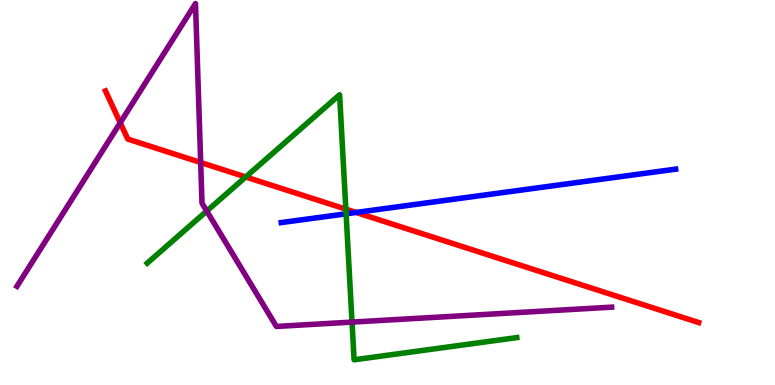[{'lines': ['blue', 'red'], 'intersections': [{'x': 4.6, 'y': 4.48}]}, {'lines': ['green', 'red'], 'intersections': [{'x': 3.17, 'y': 5.4}, {'x': 4.46, 'y': 4.57}]}, {'lines': ['purple', 'red'], 'intersections': [{'x': 1.55, 'y': 6.81}, {'x': 2.59, 'y': 5.78}]}, {'lines': ['blue', 'green'], 'intersections': [{'x': 4.47, 'y': 4.45}]}, {'lines': ['blue', 'purple'], 'intersections': []}, {'lines': ['green', 'purple'], 'intersections': [{'x': 2.67, 'y': 4.52}, {'x': 4.54, 'y': 1.63}]}]